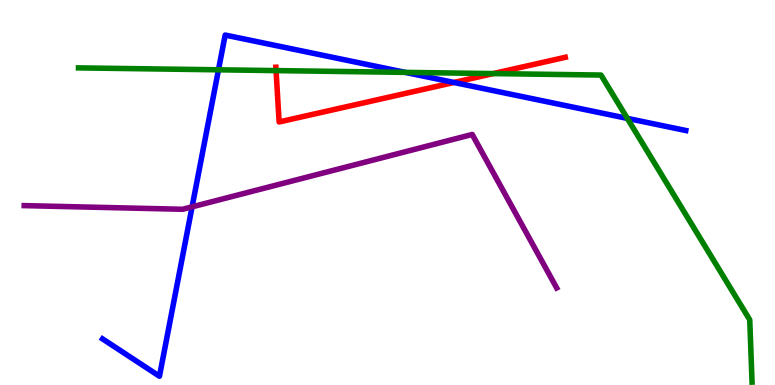[{'lines': ['blue', 'red'], 'intersections': [{'x': 5.86, 'y': 7.86}]}, {'lines': ['green', 'red'], 'intersections': [{'x': 3.56, 'y': 8.17}, {'x': 6.36, 'y': 8.09}]}, {'lines': ['purple', 'red'], 'intersections': []}, {'lines': ['blue', 'green'], 'intersections': [{'x': 2.82, 'y': 8.19}, {'x': 5.23, 'y': 8.12}, {'x': 8.09, 'y': 6.92}]}, {'lines': ['blue', 'purple'], 'intersections': [{'x': 2.48, 'y': 4.63}]}, {'lines': ['green', 'purple'], 'intersections': []}]